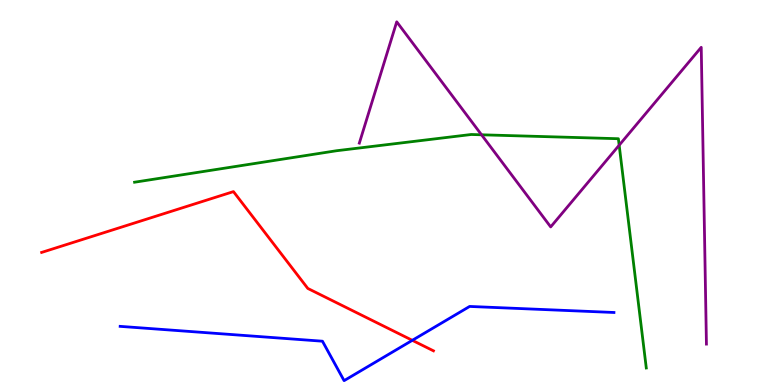[{'lines': ['blue', 'red'], 'intersections': [{'x': 5.32, 'y': 1.16}]}, {'lines': ['green', 'red'], 'intersections': []}, {'lines': ['purple', 'red'], 'intersections': []}, {'lines': ['blue', 'green'], 'intersections': []}, {'lines': ['blue', 'purple'], 'intersections': []}, {'lines': ['green', 'purple'], 'intersections': [{'x': 6.21, 'y': 6.5}, {'x': 7.99, 'y': 6.23}]}]